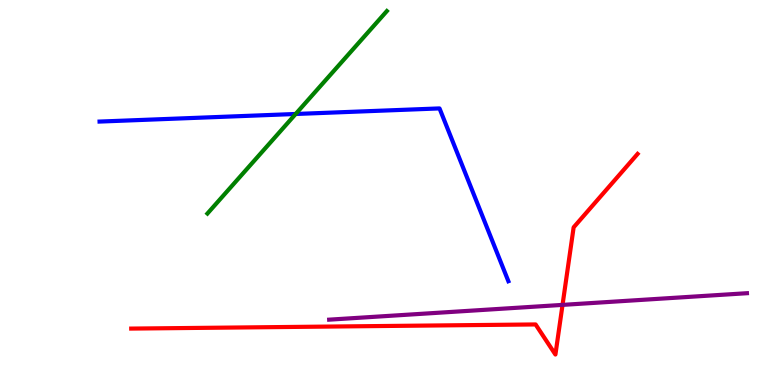[{'lines': ['blue', 'red'], 'intersections': []}, {'lines': ['green', 'red'], 'intersections': []}, {'lines': ['purple', 'red'], 'intersections': [{'x': 7.26, 'y': 2.08}]}, {'lines': ['blue', 'green'], 'intersections': [{'x': 3.81, 'y': 7.04}]}, {'lines': ['blue', 'purple'], 'intersections': []}, {'lines': ['green', 'purple'], 'intersections': []}]